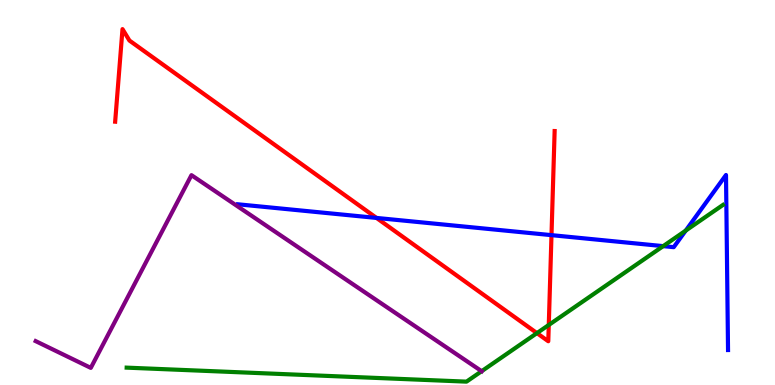[{'lines': ['blue', 'red'], 'intersections': [{'x': 4.86, 'y': 4.34}, {'x': 7.12, 'y': 3.89}]}, {'lines': ['green', 'red'], 'intersections': [{'x': 6.93, 'y': 1.35}, {'x': 7.08, 'y': 1.56}]}, {'lines': ['purple', 'red'], 'intersections': []}, {'lines': ['blue', 'green'], 'intersections': [{'x': 8.56, 'y': 3.61}, {'x': 8.85, 'y': 4.01}]}, {'lines': ['blue', 'purple'], 'intersections': []}, {'lines': ['green', 'purple'], 'intersections': [{'x': 6.21, 'y': 0.358}]}]